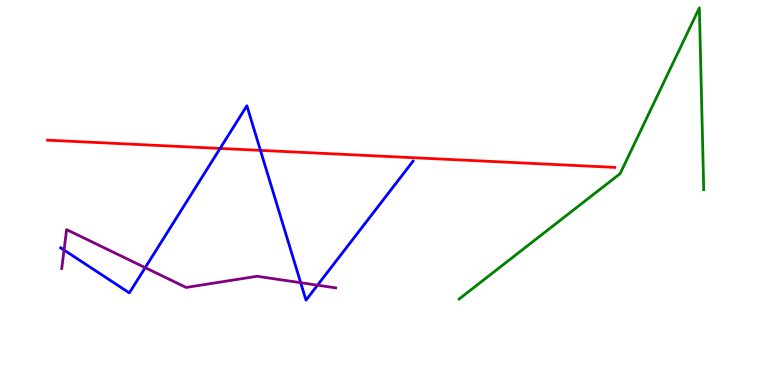[{'lines': ['blue', 'red'], 'intersections': [{'x': 2.84, 'y': 6.14}, {'x': 3.36, 'y': 6.09}]}, {'lines': ['green', 'red'], 'intersections': []}, {'lines': ['purple', 'red'], 'intersections': []}, {'lines': ['blue', 'green'], 'intersections': []}, {'lines': ['blue', 'purple'], 'intersections': [{'x': 0.827, 'y': 3.51}, {'x': 1.87, 'y': 3.05}, {'x': 3.88, 'y': 2.66}, {'x': 4.1, 'y': 2.59}]}, {'lines': ['green', 'purple'], 'intersections': []}]